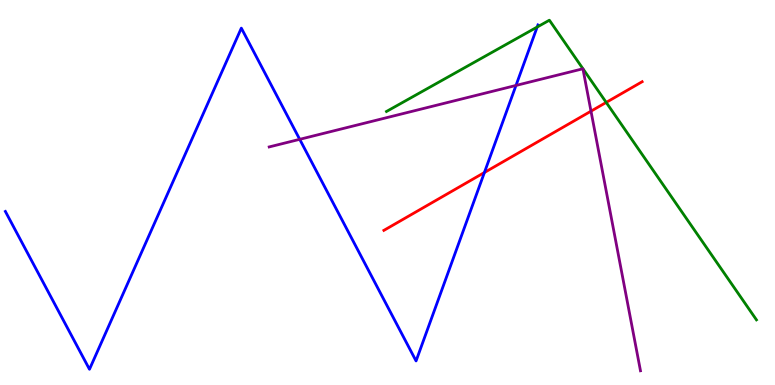[{'lines': ['blue', 'red'], 'intersections': [{'x': 6.25, 'y': 5.52}]}, {'lines': ['green', 'red'], 'intersections': [{'x': 7.82, 'y': 7.34}]}, {'lines': ['purple', 'red'], 'intersections': [{'x': 7.63, 'y': 7.11}]}, {'lines': ['blue', 'green'], 'intersections': [{'x': 6.93, 'y': 9.3}]}, {'lines': ['blue', 'purple'], 'intersections': [{'x': 3.87, 'y': 6.38}, {'x': 6.66, 'y': 7.78}]}, {'lines': ['green', 'purple'], 'intersections': []}]